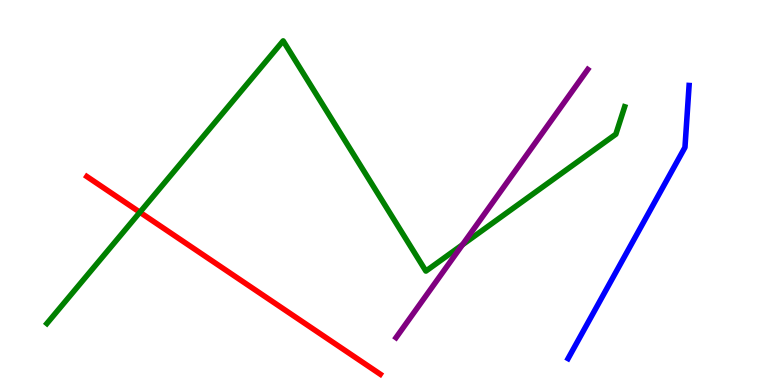[{'lines': ['blue', 'red'], 'intersections': []}, {'lines': ['green', 'red'], 'intersections': [{'x': 1.8, 'y': 4.49}]}, {'lines': ['purple', 'red'], 'intersections': []}, {'lines': ['blue', 'green'], 'intersections': []}, {'lines': ['blue', 'purple'], 'intersections': []}, {'lines': ['green', 'purple'], 'intersections': [{'x': 5.97, 'y': 3.64}]}]